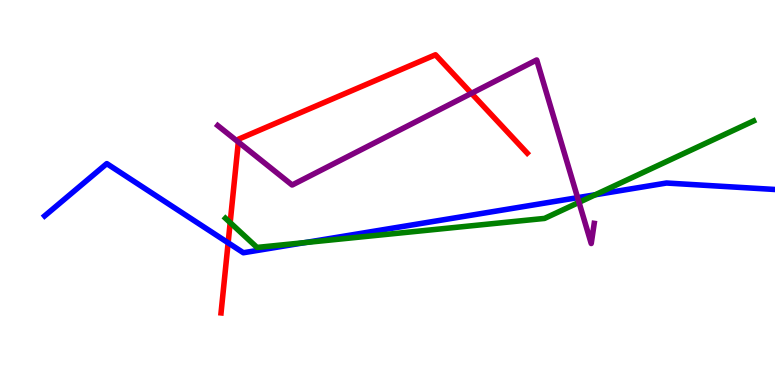[{'lines': ['blue', 'red'], 'intersections': [{'x': 2.94, 'y': 3.69}]}, {'lines': ['green', 'red'], 'intersections': [{'x': 2.97, 'y': 4.22}]}, {'lines': ['purple', 'red'], 'intersections': [{'x': 3.08, 'y': 6.31}, {'x': 6.08, 'y': 7.58}]}, {'lines': ['blue', 'green'], 'intersections': [{'x': 3.94, 'y': 3.7}, {'x': 7.68, 'y': 4.94}]}, {'lines': ['blue', 'purple'], 'intersections': [{'x': 7.45, 'y': 4.87}]}, {'lines': ['green', 'purple'], 'intersections': [{'x': 7.47, 'y': 4.74}]}]